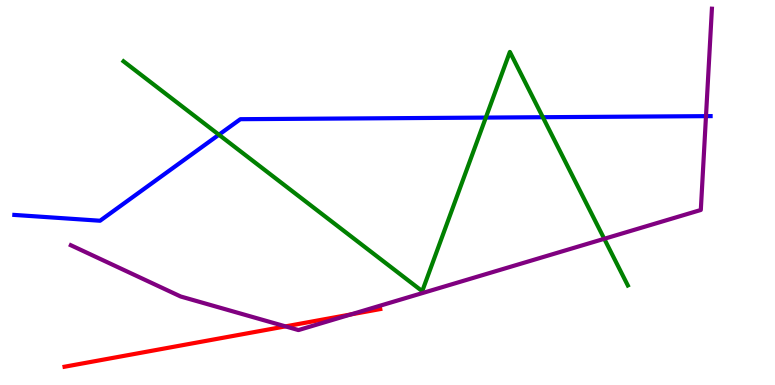[{'lines': ['blue', 'red'], 'intersections': []}, {'lines': ['green', 'red'], 'intersections': []}, {'lines': ['purple', 'red'], 'intersections': [{'x': 3.68, 'y': 1.52}, {'x': 4.53, 'y': 1.83}]}, {'lines': ['blue', 'green'], 'intersections': [{'x': 2.82, 'y': 6.5}, {'x': 6.27, 'y': 6.95}, {'x': 7.0, 'y': 6.96}]}, {'lines': ['blue', 'purple'], 'intersections': [{'x': 9.11, 'y': 6.98}]}, {'lines': ['green', 'purple'], 'intersections': [{'x': 7.8, 'y': 3.8}]}]